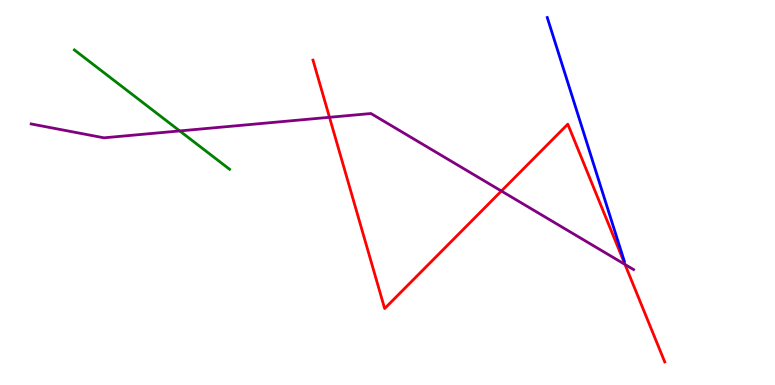[{'lines': ['blue', 'red'], 'intersections': []}, {'lines': ['green', 'red'], 'intersections': []}, {'lines': ['purple', 'red'], 'intersections': [{'x': 4.25, 'y': 6.95}, {'x': 6.47, 'y': 5.04}, {'x': 8.06, 'y': 3.13}]}, {'lines': ['blue', 'green'], 'intersections': []}, {'lines': ['blue', 'purple'], 'intersections': []}, {'lines': ['green', 'purple'], 'intersections': [{'x': 2.32, 'y': 6.6}]}]